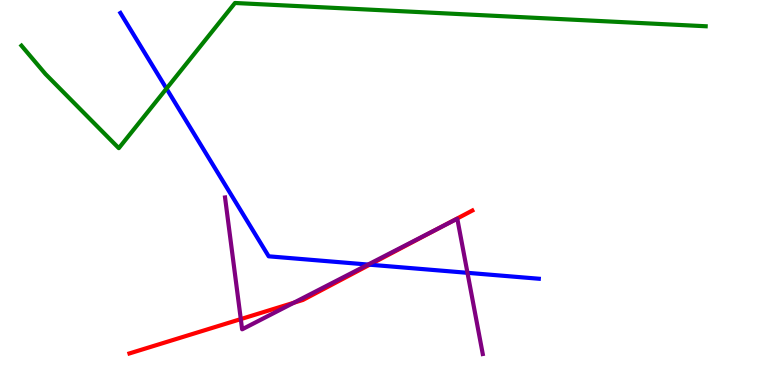[{'lines': ['blue', 'red'], 'intersections': [{'x': 4.77, 'y': 3.12}]}, {'lines': ['green', 'red'], 'intersections': []}, {'lines': ['purple', 'red'], 'intersections': [{'x': 3.11, 'y': 1.71}, {'x': 3.79, 'y': 2.14}, {'x': 5.7, 'y': 4.11}]}, {'lines': ['blue', 'green'], 'intersections': [{'x': 2.15, 'y': 7.7}]}, {'lines': ['blue', 'purple'], 'intersections': [{'x': 4.75, 'y': 3.13}, {'x': 6.03, 'y': 2.91}]}, {'lines': ['green', 'purple'], 'intersections': []}]